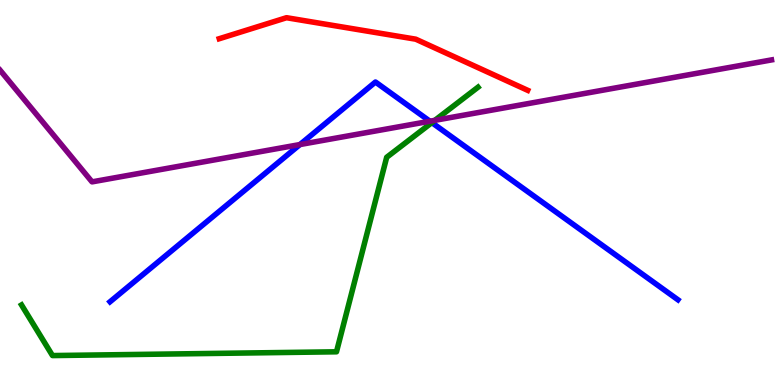[{'lines': ['blue', 'red'], 'intersections': []}, {'lines': ['green', 'red'], 'intersections': []}, {'lines': ['purple', 'red'], 'intersections': []}, {'lines': ['blue', 'green'], 'intersections': [{'x': 5.57, 'y': 6.81}]}, {'lines': ['blue', 'purple'], 'intersections': [{'x': 3.87, 'y': 6.25}, {'x': 5.55, 'y': 6.85}]}, {'lines': ['green', 'purple'], 'intersections': [{'x': 5.61, 'y': 6.87}]}]